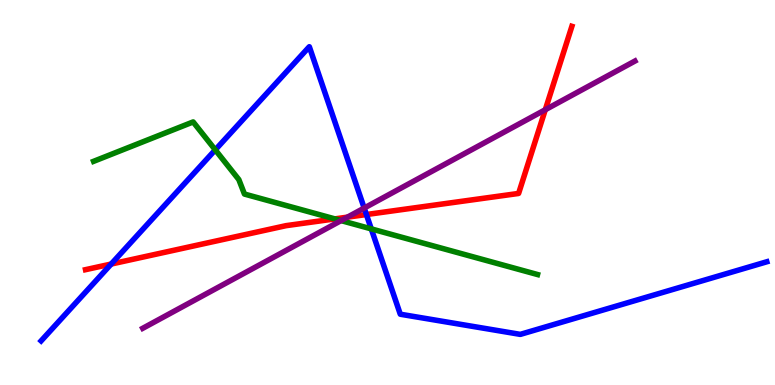[{'lines': ['blue', 'red'], 'intersections': [{'x': 1.43, 'y': 3.14}, {'x': 4.73, 'y': 4.43}]}, {'lines': ['green', 'red'], 'intersections': [{'x': 4.32, 'y': 4.31}]}, {'lines': ['purple', 'red'], 'intersections': [{'x': 4.48, 'y': 4.36}, {'x': 7.04, 'y': 7.15}]}, {'lines': ['blue', 'green'], 'intersections': [{'x': 2.78, 'y': 6.11}, {'x': 4.79, 'y': 4.05}]}, {'lines': ['blue', 'purple'], 'intersections': [{'x': 4.7, 'y': 4.6}]}, {'lines': ['green', 'purple'], 'intersections': [{'x': 4.4, 'y': 4.27}]}]